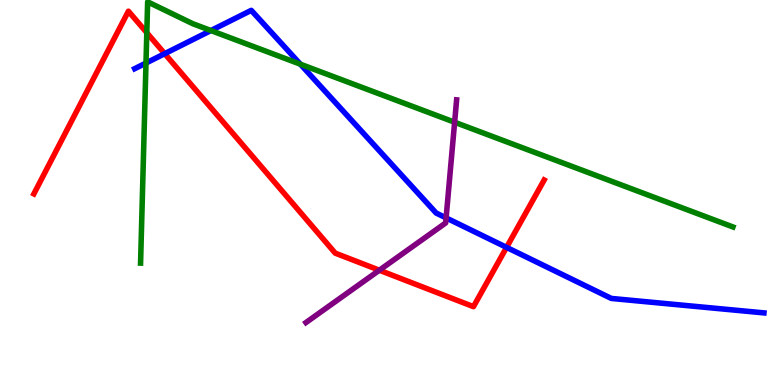[{'lines': ['blue', 'red'], 'intersections': [{'x': 2.13, 'y': 8.61}, {'x': 6.54, 'y': 3.57}]}, {'lines': ['green', 'red'], 'intersections': [{'x': 1.89, 'y': 9.15}]}, {'lines': ['purple', 'red'], 'intersections': [{'x': 4.89, 'y': 2.98}]}, {'lines': ['blue', 'green'], 'intersections': [{'x': 1.88, 'y': 8.36}, {'x': 2.72, 'y': 9.21}, {'x': 3.88, 'y': 8.33}]}, {'lines': ['blue', 'purple'], 'intersections': [{'x': 5.76, 'y': 4.34}]}, {'lines': ['green', 'purple'], 'intersections': [{'x': 5.87, 'y': 6.83}]}]